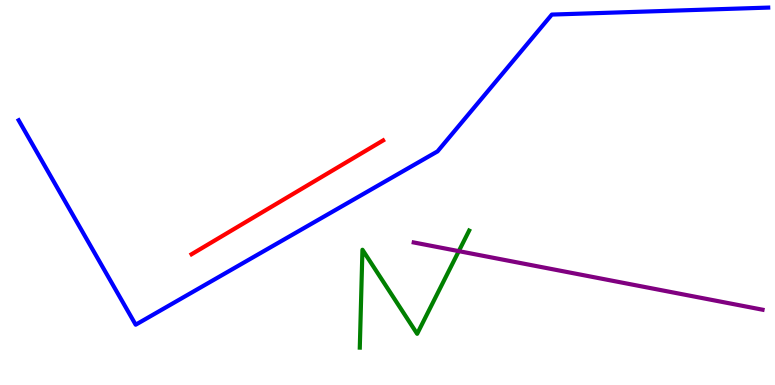[{'lines': ['blue', 'red'], 'intersections': []}, {'lines': ['green', 'red'], 'intersections': []}, {'lines': ['purple', 'red'], 'intersections': []}, {'lines': ['blue', 'green'], 'intersections': []}, {'lines': ['blue', 'purple'], 'intersections': []}, {'lines': ['green', 'purple'], 'intersections': [{'x': 5.92, 'y': 3.48}]}]